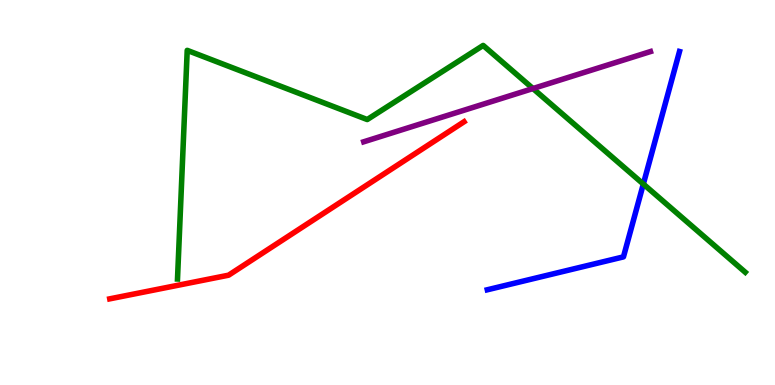[{'lines': ['blue', 'red'], 'intersections': []}, {'lines': ['green', 'red'], 'intersections': []}, {'lines': ['purple', 'red'], 'intersections': []}, {'lines': ['blue', 'green'], 'intersections': [{'x': 8.3, 'y': 5.22}]}, {'lines': ['blue', 'purple'], 'intersections': []}, {'lines': ['green', 'purple'], 'intersections': [{'x': 6.88, 'y': 7.7}]}]